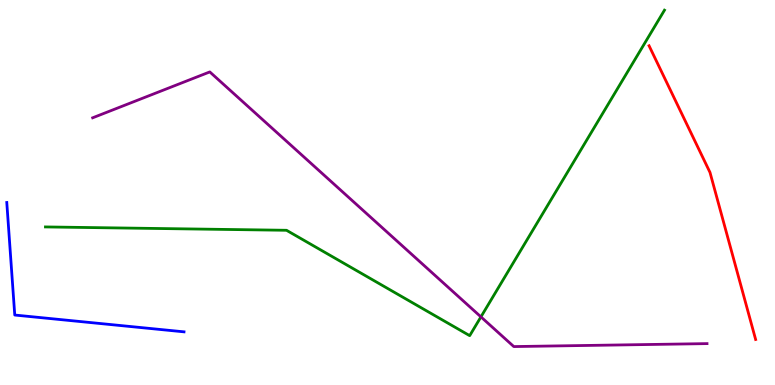[{'lines': ['blue', 'red'], 'intersections': []}, {'lines': ['green', 'red'], 'intersections': []}, {'lines': ['purple', 'red'], 'intersections': []}, {'lines': ['blue', 'green'], 'intersections': []}, {'lines': ['blue', 'purple'], 'intersections': []}, {'lines': ['green', 'purple'], 'intersections': [{'x': 6.21, 'y': 1.77}]}]